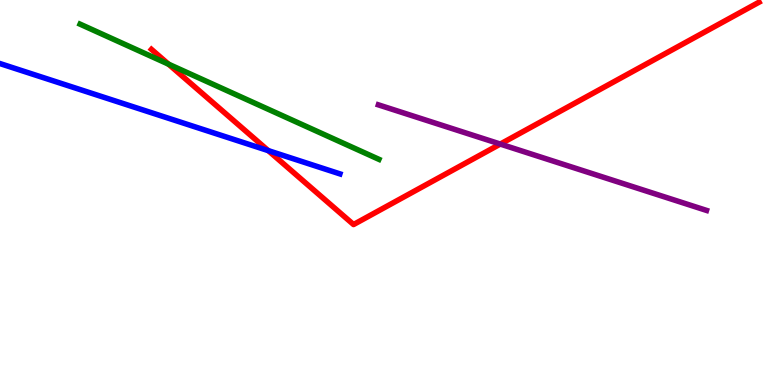[{'lines': ['blue', 'red'], 'intersections': [{'x': 3.46, 'y': 6.09}]}, {'lines': ['green', 'red'], 'intersections': [{'x': 2.17, 'y': 8.33}]}, {'lines': ['purple', 'red'], 'intersections': [{'x': 6.46, 'y': 6.26}]}, {'lines': ['blue', 'green'], 'intersections': []}, {'lines': ['blue', 'purple'], 'intersections': []}, {'lines': ['green', 'purple'], 'intersections': []}]